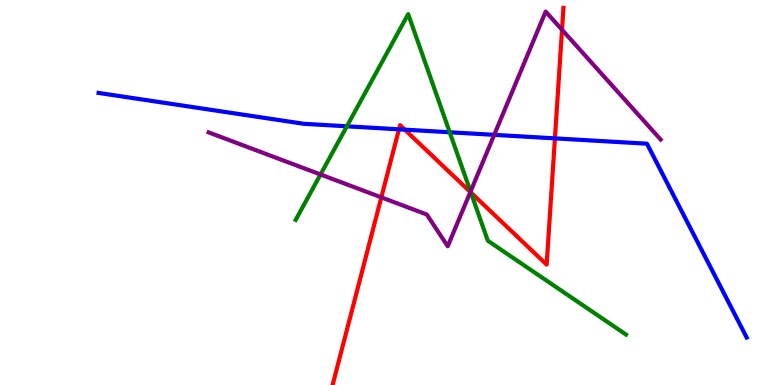[{'lines': ['blue', 'red'], 'intersections': [{'x': 5.15, 'y': 6.64}, {'x': 5.22, 'y': 6.63}, {'x': 7.16, 'y': 6.41}]}, {'lines': ['green', 'red'], 'intersections': [{'x': 6.08, 'y': 5.0}]}, {'lines': ['purple', 'red'], 'intersections': [{'x': 4.92, 'y': 4.87}, {'x': 6.07, 'y': 5.01}, {'x': 7.25, 'y': 9.23}]}, {'lines': ['blue', 'green'], 'intersections': [{'x': 4.48, 'y': 6.72}, {'x': 5.8, 'y': 6.56}]}, {'lines': ['blue', 'purple'], 'intersections': [{'x': 6.38, 'y': 6.5}]}, {'lines': ['green', 'purple'], 'intersections': [{'x': 4.14, 'y': 5.47}, {'x': 6.07, 'y': 5.02}]}]